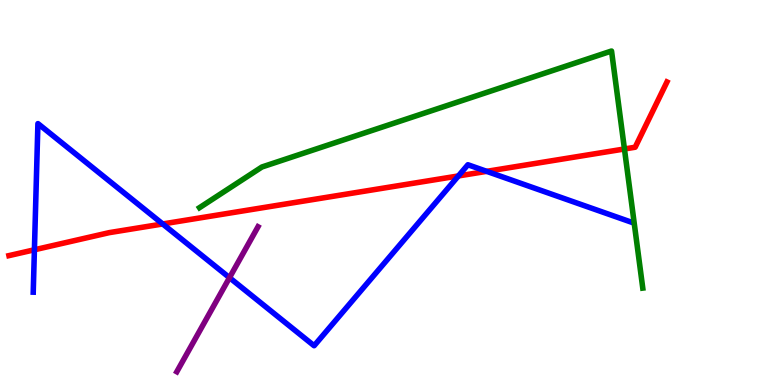[{'lines': ['blue', 'red'], 'intersections': [{'x': 0.444, 'y': 3.51}, {'x': 2.1, 'y': 4.18}, {'x': 5.91, 'y': 5.43}, {'x': 6.28, 'y': 5.55}]}, {'lines': ['green', 'red'], 'intersections': [{'x': 8.06, 'y': 6.13}]}, {'lines': ['purple', 'red'], 'intersections': []}, {'lines': ['blue', 'green'], 'intersections': []}, {'lines': ['blue', 'purple'], 'intersections': [{'x': 2.96, 'y': 2.79}]}, {'lines': ['green', 'purple'], 'intersections': []}]